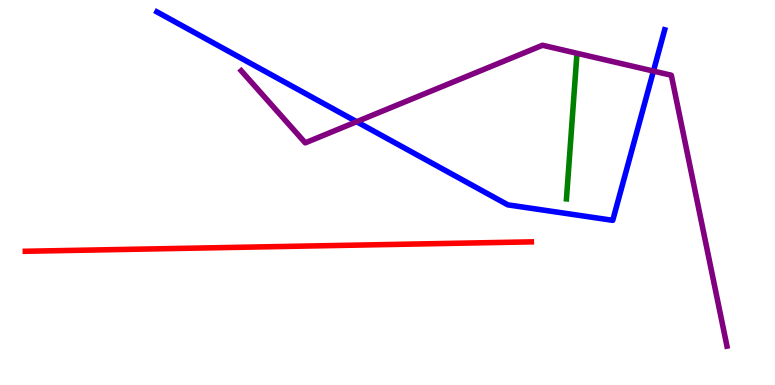[{'lines': ['blue', 'red'], 'intersections': []}, {'lines': ['green', 'red'], 'intersections': []}, {'lines': ['purple', 'red'], 'intersections': []}, {'lines': ['blue', 'green'], 'intersections': []}, {'lines': ['blue', 'purple'], 'intersections': [{'x': 4.6, 'y': 6.84}, {'x': 8.43, 'y': 8.15}]}, {'lines': ['green', 'purple'], 'intersections': []}]